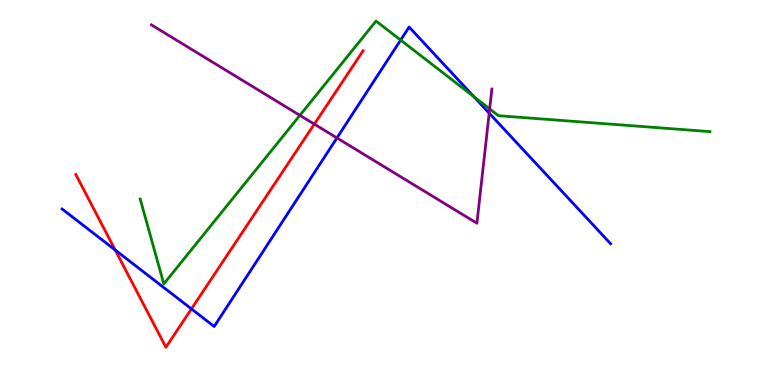[{'lines': ['blue', 'red'], 'intersections': [{'x': 1.49, 'y': 3.51}, {'x': 2.47, 'y': 1.98}]}, {'lines': ['green', 'red'], 'intersections': []}, {'lines': ['purple', 'red'], 'intersections': [{'x': 4.06, 'y': 6.78}]}, {'lines': ['blue', 'green'], 'intersections': [{'x': 5.17, 'y': 8.96}, {'x': 6.11, 'y': 7.49}]}, {'lines': ['blue', 'purple'], 'intersections': [{'x': 4.35, 'y': 6.42}, {'x': 6.31, 'y': 7.06}]}, {'lines': ['green', 'purple'], 'intersections': [{'x': 3.87, 'y': 7.0}, {'x': 6.32, 'y': 7.17}]}]